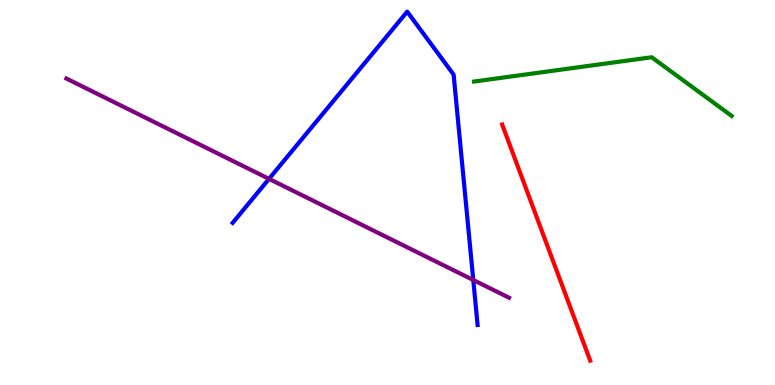[{'lines': ['blue', 'red'], 'intersections': []}, {'lines': ['green', 'red'], 'intersections': []}, {'lines': ['purple', 'red'], 'intersections': []}, {'lines': ['blue', 'green'], 'intersections': []}, {'lines': ['blue', 'purple'], 'intersections': [{'x': 3.47, 'y': 5.35}, {'x': 6.11, 'y': 2.73}]}, {'lines': ['green', 'purple'], 'intersections': []}]